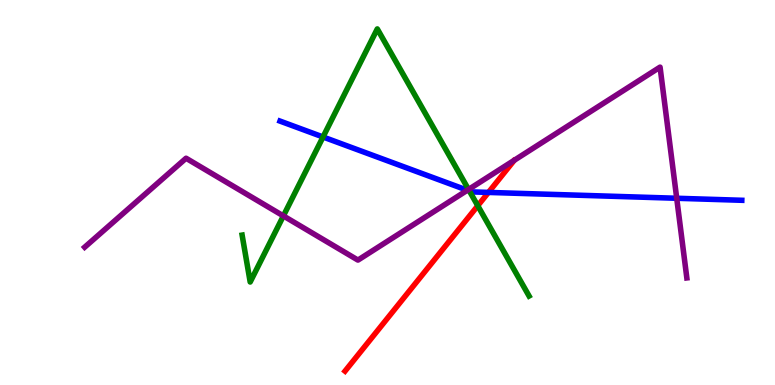[{'lines': ['blue', 'red'], 'intersections': [{'x': 6.3, 'y': 5.0}]}, {'lines': ['green', 'red'], 'intersections': [{'x': 6.16, 'y': 4.66}]}, {'lines': ['purple', 'red'], 'intersections': []}, {'lines': ['blue', 'green'], 'intersections': [{'x': 4.17, 'y': 6.44}, {'x': 6.06, 'y': 5.04}]}, {'lines': ['blue', 'purple'], 'intersections': [{'x': 6.03, 'y': 5.06}, {'x': 8.73, 'y': 4.85}]}, {'lines': ['green', 'purple'], 'intersections': [{'x': 3.66, 'y': 4.39}, {'x': 6.05, 'y': 5.08}]}]